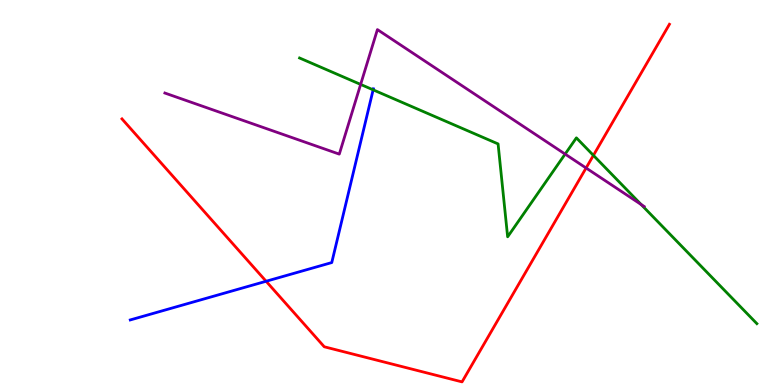[{'lines': ['blue', 'red'], 'intersections': [{'x': 3.43, 'y': 2.69}]}, {'lines': ['green', 'red'], 'intersections': [{'x': 7.66, 'y': 5.96}]}, {'lines': ['purple', 'red'], 'intersections': [{'x': 7.56, 'y': 5.64}]}, {'lines': ['blue', 'green'], 'intersections': [{'x': 4.81, 'y': 7.67}]}, {'lines': ['blue', 'purple'], 'intersections': []}, {'lines': ['green', 'purple'], 'intersections': [{'x': 4.65, 'y': 7.81}, {'x': 7.29, 'y': 6.0}, {'x': 8.27, 'y': 4.69}]}]